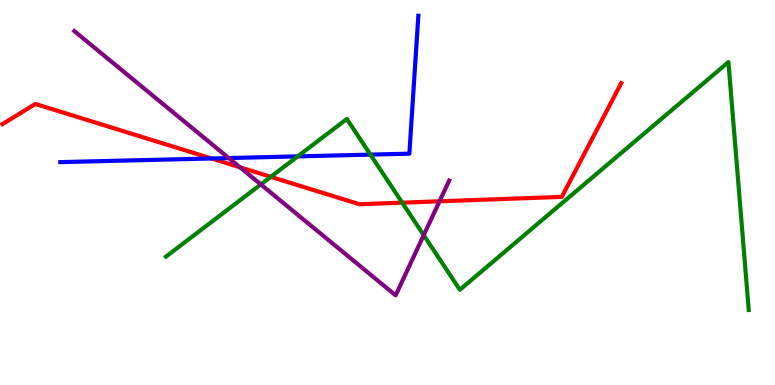[{'lines': ['blue', 'red'], 'intersections': [{'x': 2.73, 'y': 5.88}]}, {'lines': ['green', 'red'], 'intersections': [{'x': 3.49, 'y': 5.41}, {'x': 5.19, 'y': 4.74}]}, {'lines': ['purple', 'red'], 'intersections': [{'x': 3.1, 'y': 5.66}, {'x': 5.67, 'y': 4.77}]}, {'lines': ['blue', 'green'], 'intersections': [{'x': 3.84, 'y': 5.94}, {'x': 4.78, 'y': 5.98}]}, {'lines': ['blue', 'purple'], 'intersections': [{'x': 2.95, 'y': 5.89}]}, {'lines': ['green', 'purple'], 'intersections': [{'x': 3.37, 'y': 5.21}, {'x': 5.47, 'y': 3.89}]}]